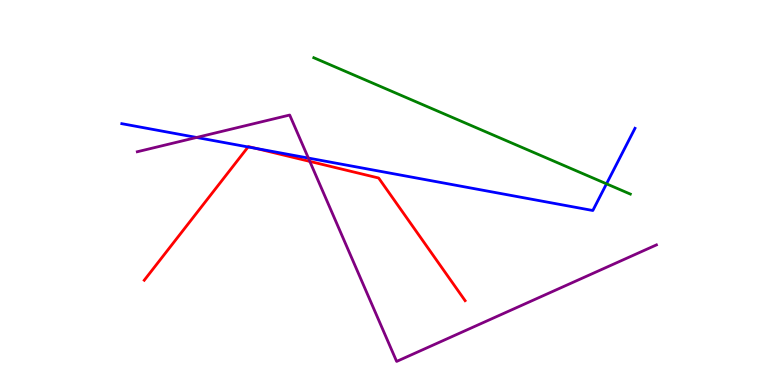[{'lines': ['blue', 'red'], 'intersections': [{'x': 3.2, 'y': 6.18}, {'x': 3.3, 'y': 6.15}]}, {'lines': ['green', 'red'], 'intersections': []}, {'lines': ['purple', 'red'], 'intersections': [{'x': 4.0, 'y': 5.81}]}, {'lines': ['blue', 'green'], 'intersections': [{'x': 7.83, 'y': 5.23}]}, {'lines': ['blue', 'purple'], 'intersections': [{'x': 2.54, 'y': 6.43}, {'x': 3.98, 'y': 5.89}]}, {'lines': ['green', 'purple'], 'intersections': []}]